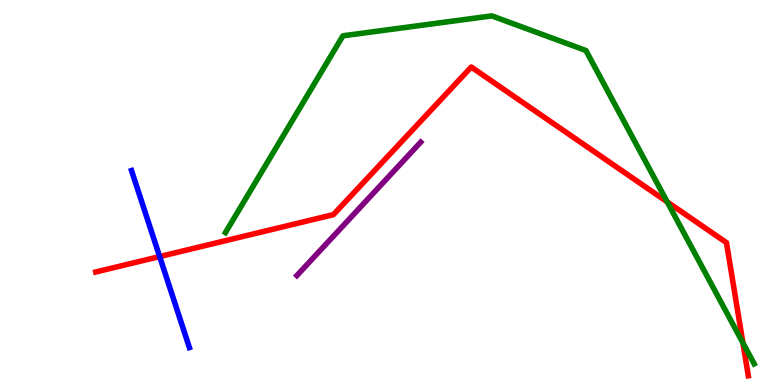[{'lines': ['blue', 'red'], 'intersections': [{'x': 2.06, 'y': 3.34}]}, {'lines': ['green', 'red'], 'intersections': [{'x': 8.61, 'y': 4.76}, {'x': 9.59, 'y': 1.09}]}, {'lines': ['purple', 'red'], 'intersections': []}, {'lines': ['blue', 'green'], 'intersections': []}, {'lines': ['blue', 'purple'], 'intersections': []}, {'lines': ['green', 'purple'], 'intersections': []}]